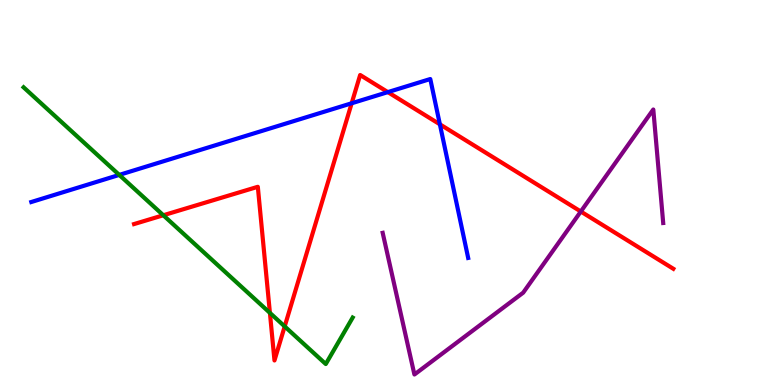[{'lines': ['blue', 'red'], 'intersections': [{'x': 4.54, 'y': 7.32}, {'x': 5.0, 'y': 7.61}, {'x': 5.68, 'y': 6.77}]}, {'lines': ['green', 'red'], 'intersections': [{'x': 2.11, 'y': 4.41}, {'x': 3.48, 'y': 1.87}, {'x': 3.67, 'y': 1.52}]}, {'lines': ['purple', 'red'], 'intersections': [{'x': 7.49, 'y': 4.51}]}, {'lines': ['blue', 'green'], 'intersections': [{'x': 1.54, 'y': 5.46}]}, {'lines': ['blue', 'purple'], 'intersections': []}, {'lines': ['green', 'purple'], 'intersections': []}]